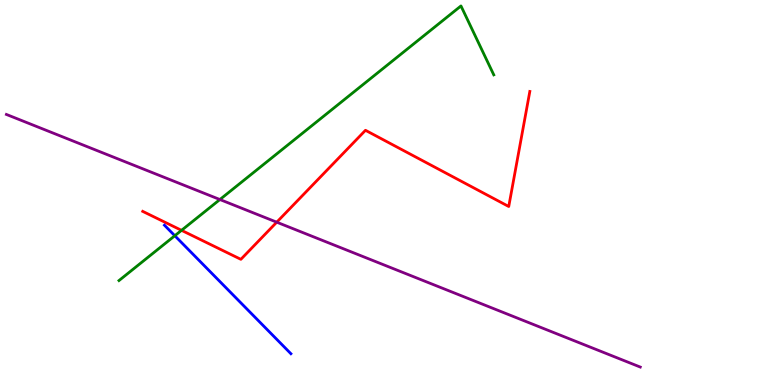[{'lines': ['blue', 'red'], 'intersections': []}, {'lines': ['green', 'red'], 'intersections': [{'x': 2.34, 'y': 4.02}]}, {'lines': ['purple', 'red'], 'intersections': [{'x': 3.57, 'y': 4.23}]}, {'lines': ['blue', 'green'], 'intersections': [{'x': 2.26, 'y': 3.88}]}, {'lines': ['blue', 'purple'], 'intersections': []}, {'lines': ['green', 'purple'], 'intersections': [{'x': 2.84, 'y': 4.82}]}]